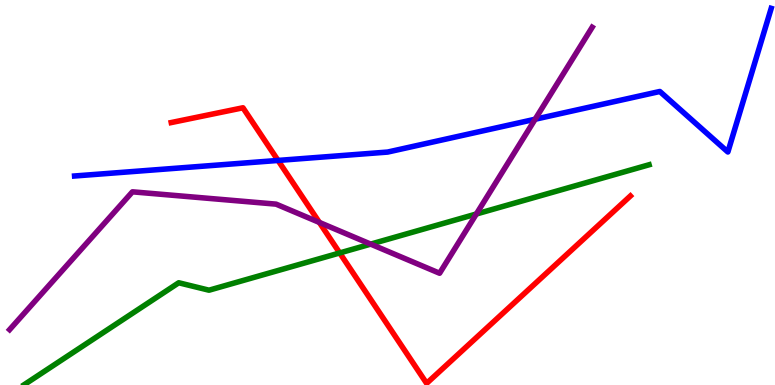[{'lines': ['blue', 'red'], 'intersections': [{'x': 3.59, 'y': 5.83}]}, {'lines': ['green', 'red'], 'intersections': [{'x': 4.38, 'y': 3.43}]}, {'lines': ['purple', 'red'], 'intersections': [{'x': 4.12, 'y': 4.22}]}, {'lines': ['blue', 'green'], 'intersections': []}, {'lines': ['blue', 'purple'], 'intersections': [{'x': 6.9, 'y': 6.9}]}, {'lines': ['green', 'purple'], 'intersections': [{'x': 4.78, 'y': 3.66}, {'x': 6.15, 'y': 4.44}]}]